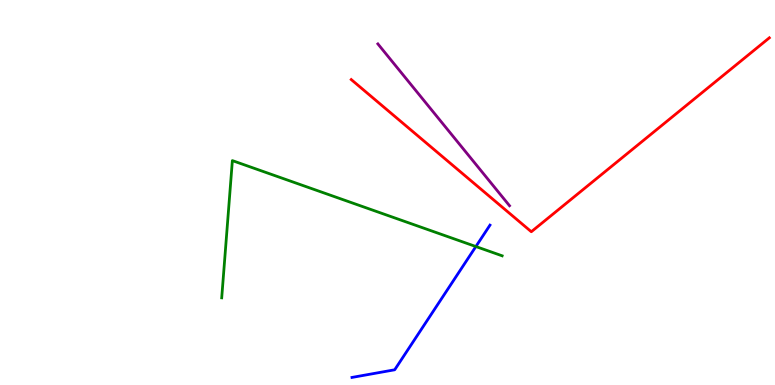[{'lines': ['blue', 'red'], 'intersections': []}, {'lines': ['green', 'red'], 'intersections': []}, {'lines': ['purple', 'red'], 'intersections': []}, {'lines': ['blue', 'green'], 'intersections': [{'x': 6.14, 'y': 3.6}]}, {'lines': ['blue', 'purple'], 'intersections': []}, {'lines': ['green', 'purple'], 'intersections': []}]